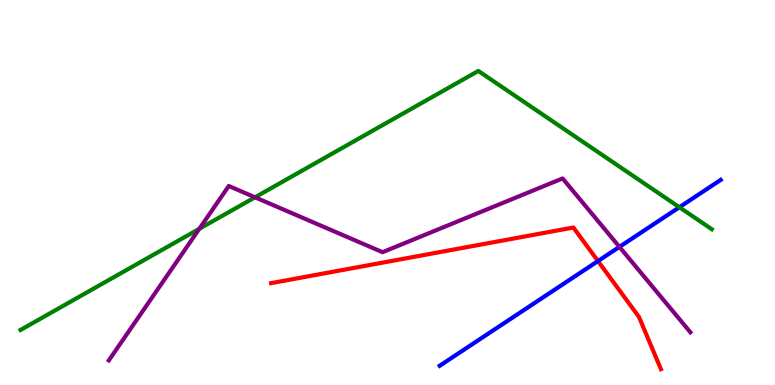[{'lines': ['blue', 'red'], 'intersections': [{'x': 7.72, 'y': 3.22}]}, {'lines': ['green', 'red'], 'intersections': []}, {'lines': ['purple', 'red'], 'intersections': []}, {'lines': ['blue', 'green'], 'intersections': [{'x': 8.77, 'y': 4.62}]}, {'lines': ['blue', 'purple'], 'intersections': [{'x': 7.99, 'y': 3.59}]}, {'lines': ['green', 'purple'], 'intersections': [{'x': 2.57, 'y': 4.06}, {'x': 3.29, 'y': 4.88}]}]